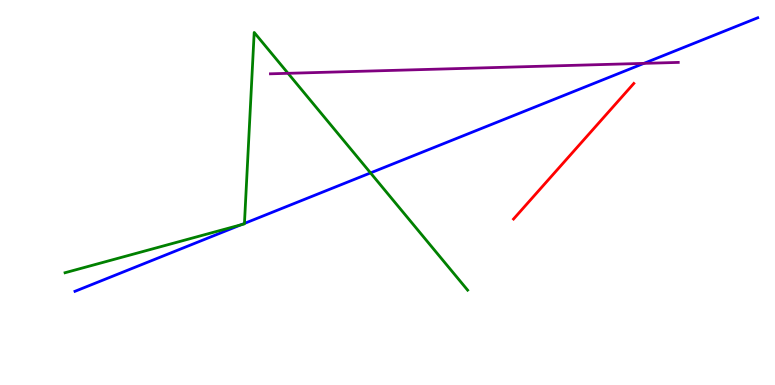[{'lines': ['blue', 'red'], 'intersections': []}, {'lines': ['green', 'red'], 'intersections': []}, {'lines': ['purple', 'red'], 'intersections': []}, {'lines': ['blue', 'green'], 'intersections': [{'x': 3.11, 'y': 4.16}, {'x': 3.15, 'y': 4.2}, {'x': 4.78, 'y': 5.51}]}, {'lines': ['blue', 'purple'], 'intersections': [{'x': 8.31, 'y': 8.35}]}, {'lines': ['green', 'purple'], 'intersections': [{'x': 3.72, 'y': 8.1}]}]